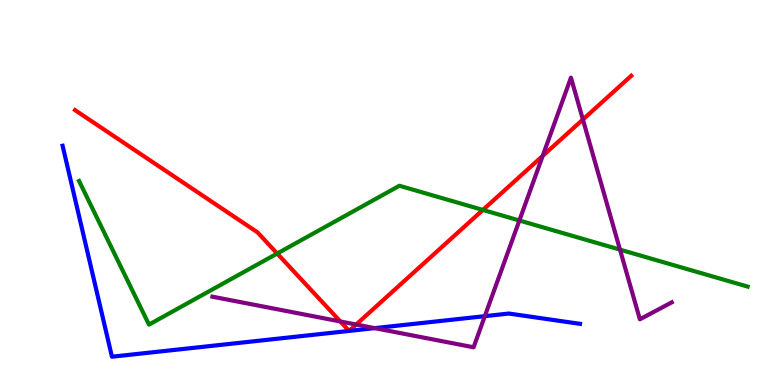[{'lines': ['blue', 'red'], 'intersections': []}, {'lines': ['green', 'red'], 'intersections': [{'x': 3.58, 'y': 3.42}, {'x': 6.23, 'y': 4.55}]}, {'lines': ['purple', 'red'], 'intersections': [{'x': 4.39, 'y': 1.65}, {'x': 4.6, 'y': 1.57}, {'x': 7.0, 'y': 5.95}, {'x': 7.52, 'y': 6.9}]}, {'lines': ['blue', 'green'], 'intersections': []}, {'lines': ['blue', 'purple'], 'intersections': [{'x': 4.84, 'y': 1.48}, {'x': 6.26, 'y': 1.79}]}, {'lines': ['green', 'purple'], 'intersections': [{'x': 6.7, 'y': 4.27}, {'x': 8.0, 'y': 3.52}]}]